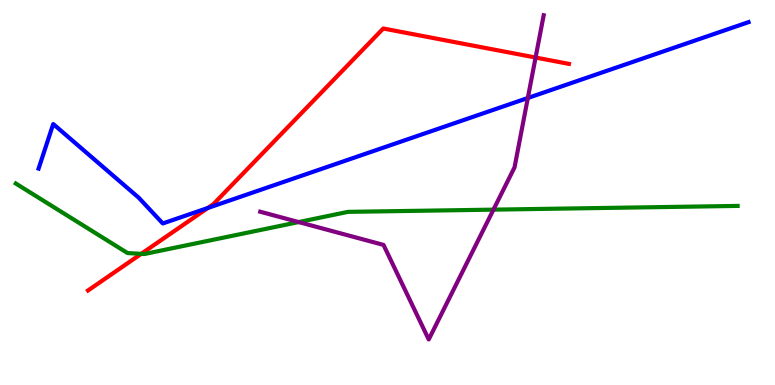[{'lines': ['blue', 'red'], 'intersections': [{'x': 2.68, 'y': 4.6}]}, {'lines': ['green', 'red'], 'intersections': [{'x': 1.82, 'y': 3.41}]}, {'lines': ['purple', 'red'], 'intersections': [{'x': 6.91, 'y': 8.51}]}, {'lines': ['blue', 'green'], 'intersections': []}, {'lines': ['blue', 'purple'], 'intersections': [{'x': 6.81, 'y': 7.45}]}, {'lines': ['green', 'purple'], 'intersections': [{'x': 3.85, 'y': 4.23}, {'x': 6.37, 'y': 4.55}]}]